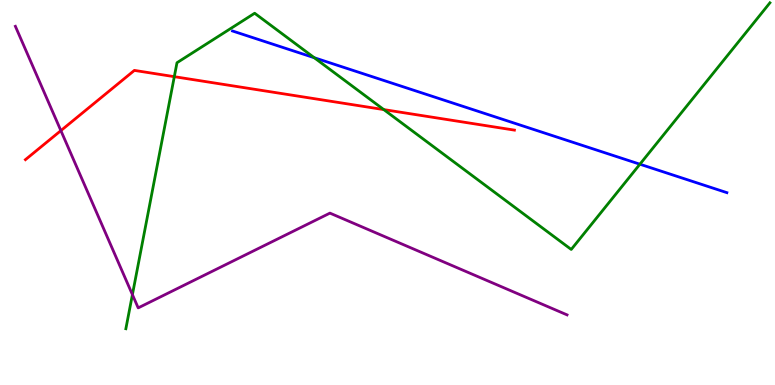[{'lines': ['blue', 'red'], 'intersections': []}, {'lines': ['green', 'red'], 'intersections': [{'x': 2.25, 'y': 8.01}, {'x': 4.95, 'y': 7.15}]}, {'lines': ['purple', 'red'], 'intersections': [{'x': 0.786, 'y': 6.61}]}, {'lines': ['blue', 'green'], 'intersections': [{'x': 4.05, 'y': 8.5}, {'x': 8.26, 'y': 5.73}]}, {'lines': ['blue', 'purple'], 'intersections': []}, {'lines': ['green', 'purple'], 'intersections': [{'x': 1.71, 'y': 2.35}]}]